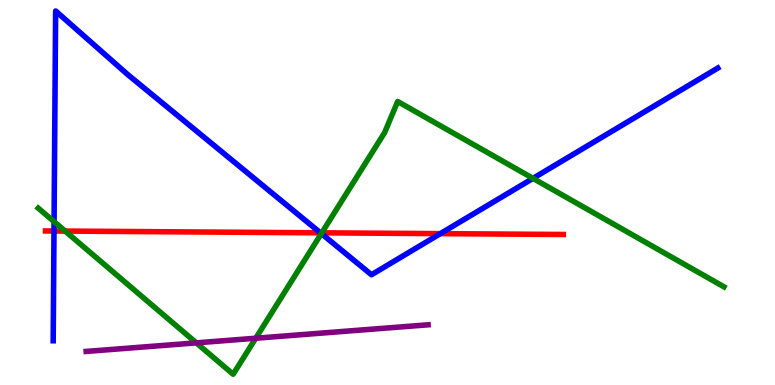[{'lines': ['blue', 'red'], 'intersections': [{'x': 0.697, 'y': 4.0}, {'x': 4.13, 'y': 3.95}, {'x': 5.68, 'y': 3.93}]}, {'lines': ['green', 'red'], 'intersections': [{'x': 0.841, 'y': 4.0}, {'x': 4.15, 'y': 3.95}]}, {'lines': ['purple', 'red'], 'intersections': []}, {'lines': ['blue', 'green'], 'intersections': [{'x': 0.698, 'y': 4.24}, {'x': 4.15, 'y': 3.93}, {'x': 6.88, 'y': 5.37}]}, {'lines': ['blue', 'purple'], 'intersections': []}, {'lines': ['green', 'purple'], 'intersections': [{'x': 2.53, 'y': 1.09}, {'x': 3.3, 'y': 1.21}]}]